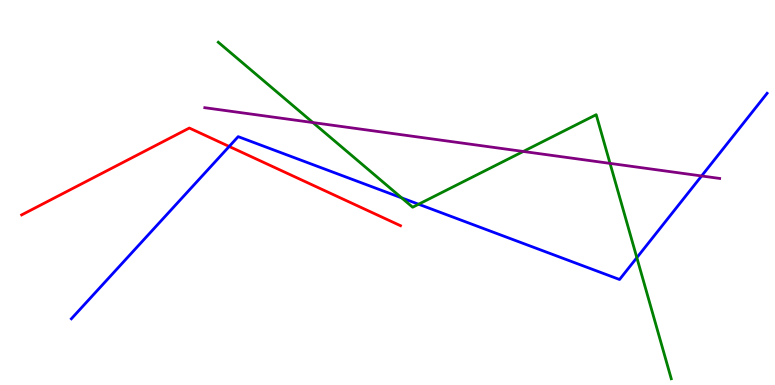[{'lines': ['blue', 'red'], 'intersections': [{'x': 2.96, 'y': 6.2}]}, {'lines': ['green', 'red'], 'intersections': []}, {'lines': ['purple', 'red'], 'intersections': []}, {'lines': ['blue', 'green'], 'intersections': [{'x': 5.18, 'y': 4.86}, {'x': 5.4, 'y': 4.7}, {'x': 8.22, 'y': 3.31}]}, {'lines': ['blue', 'purple'], 'intersections': [{'x': 9.05, 'y': 5.43}]}, {'lines': ['green', 'purple'], 'intersections': [{'x': 4.04, 'y': 6.82}, {'x': 6.75, 'y': 6.07}, {'x': 7.87, 'y': 5.76}]}]